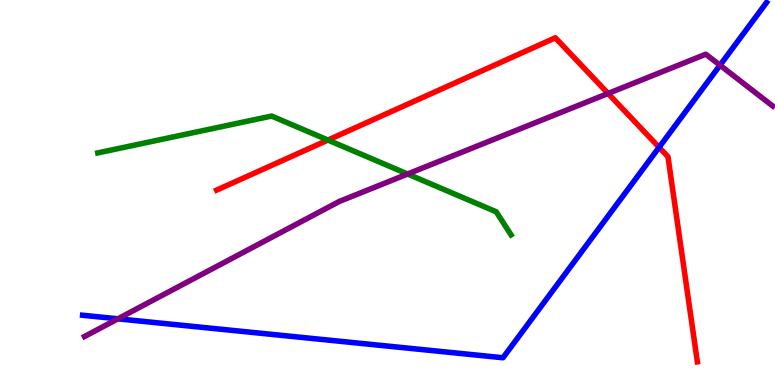[{'lines': ['blue', 'red'], 'intersections': [{'x': 8.5, 'y': 6.17}]}, {'lines': ['green', 'red'], 'intersections': [{'x': 4.23, 'y': 6.36}]}, {'lines': ['purple', 'red'], 'intersections': [{'x': 7.85, 'y': 7.57}]}, {'lines': ['blue', 'green'], 'intersections': []}, {'lines': ['blue', 'purple'], 'intersections': [{'x': 1.52, 'y': 1.72}, {'x': 9.29, 'y': 8.31}]}, {'lines': ['green', 'purple'], 'intersections': [{'x': 5.26, 'y': 5.48}]}]